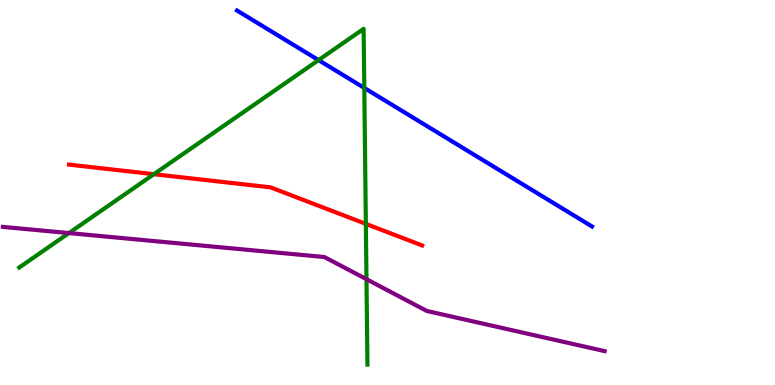[{'lines': ['blue', 'red'], 'intersections': []}, {'lines': ['green', 'red'], 'intersections': [{'x': 1.99, 'y': 5.48}, {'x': 4.72, 'y': 4.19}]}, {'lines': ['purple', 'red'], 'intersections': []}, {'lines': ['blue', 'green'], 'intersections': [{'x': 4.11, 'y': 8.44}, {'x': 4.7, 'y': 7.72}]}, {'lines': ['blue', 'purple'], 'intersections': []}, {'lines': ['green', 'purple'], 'intersections': [{'x': 0.889, 'y': 3.95}, {'x': 4.73, 'y': 2.75}]}]